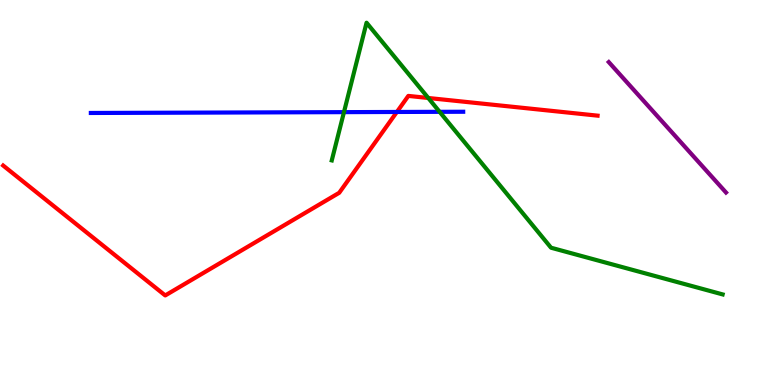[{'lines': ['blue', 'red'], 'intersections': [{'x': 5.12, 'y': 7.09}]}, {'lines': ['green', 'red'], 'intersections': [{'x': 5.53, 'y': 7.45}]}, {'lines': ['purple', 'red'], 'intersections': []}, {'lines': ['blue', 'green'], 'intersections': [{'x': 4.44, 'y': 7.09}, {'x': 5.67, 'y': 7.1}]}, {'lines': ['blue', 'purple'], 'intersections': []}, {'lines': ['green', 'purple'], 'intersections': []}]